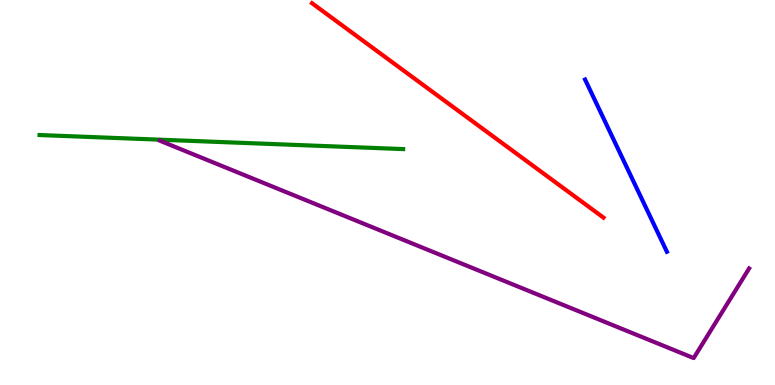[{'lines': ['blue', 'red'], 'intersections': []}, {'lines': ['green', 'red'], 'intersections': []}, {'lines': ['purple', 'red'], 'intersections': []}, {'lines': ['blue', 'green'], 'intersections': []}, {'lines': ['blue', 'purple'], 'intersections': []}, {'lines': ['green', 'purple'], 'intersections': []}]